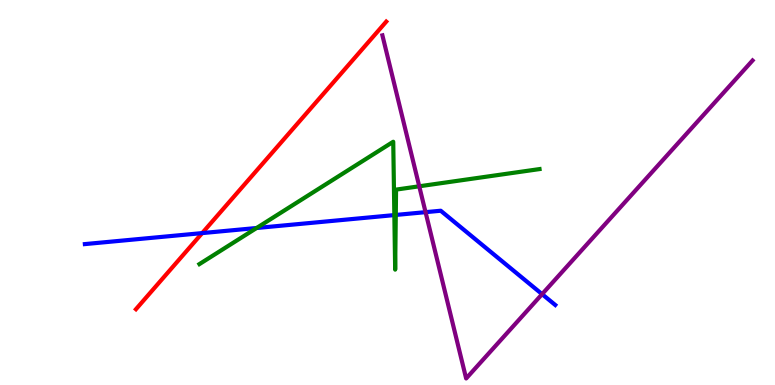[{'lines': ['blue', 'red'], 'intersections': [{'x': 2.61, 'y': 3.95}]}, {'lines': ['green', 'red'], 'intersections': []}, {'lines': ['purple', 'red'], 'intersections': []}, {'lines': ['blue', 'green'], 'intersections': [{'x': 3.31, 'y': 4.08}, {'x': 5.09, 'y': 4.41}, {'x': 5.11, 'y': 4.42}]}, {'lines': ['blue', 'purple'], 'intersections': [{'x': 5.49, 'y': 4.49}, {'x': 6.99, 'y': 2.36}]}, {'lines': ['green', 'purple'], 'intersections': [{'x': 5.41, 'y': 5.16}]}]